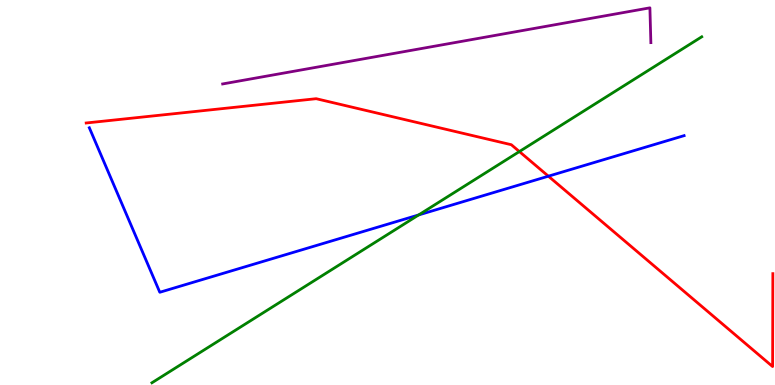[{'lines': ['blue', 'red'], 'intersections': [{'x': 7.08, 'y': 5.42}]}, {'lines': ['green', 'red'], 'intersections': [{'x': 6.7, 'y': 6.06}]}, {'lines': ['purple', 'red'], 'intersections': []}, {'lines': ['blue', 'green'], 'intersections': [{'x': 5.4, 'y': 4.42}]}, {'lines': ['blue', 'purple'], 'intersections': []}, {'lines': ['green', 'purple'], 'intersections': []}]